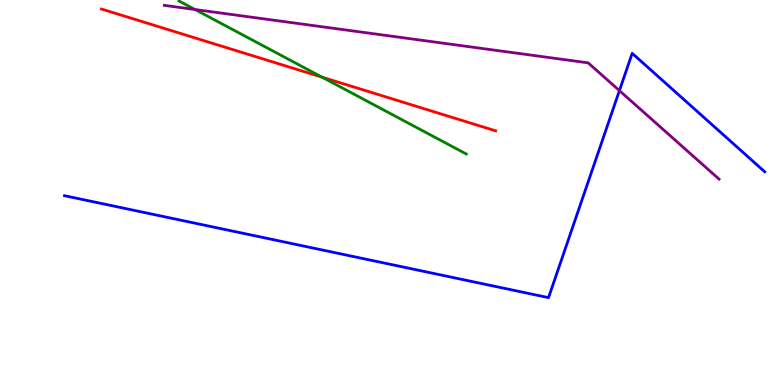[{'lines': ['blue', 'red'], 'intersections': []}, {'lines': ['green', 'red'], 'intersections': [{'x': 4.16, 'y': 7.99}]}, {'lines': ['purple', 'red'], 'intersections': []}, {'lines': ['blue', 'green'], 'intersections': []}, {'lines': ['blue', 'purple'], 'intersections': [{'x': 7.99, 'y': 7.65}]}, {'lines': ['green', 'purple'], 'intersections': [{'x': 2.52, 'y': 9.75}]}]